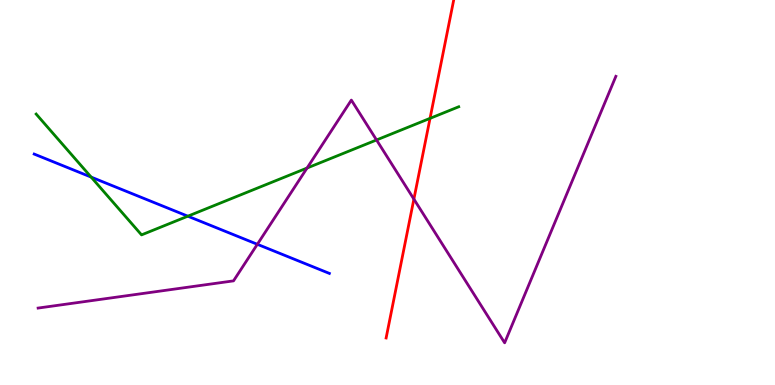[{'lines': ['blue', 'red'], 'intersections': []}, {'lines': ['green', 'red'], 'intersections': [{'x': 5.55, 'y': 6.93}]}, {'lines': ['purple', 'red'], 'intersections': [{'x': 5.34, 'y': 4.83}]}, {'lines': ['blue', 'green'], 'intersections': [{'x': 1.18, 'y': 5.4}, {'x': 2.42, 'y': 4.38}]}, {'lines': ['blue', 'purple'], 'intersections': [{'x': 3.32, 'y': 3.65}]}, {'lines': ['green', 'purple'], 'intersections': [{'x': 3.96, 'y': 5.64}, {'x': 4.86, 'y': 6.36}]}]